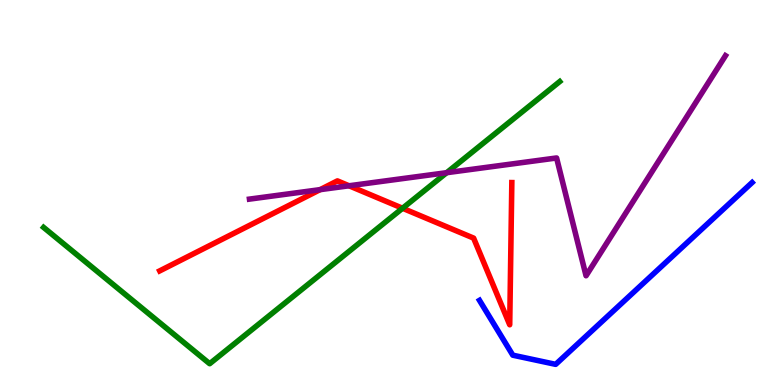[{'lines': ['blue', 'red'], 'intersections': []}, {'lines': ['green', 'red'], 'intersections': [{'x': 5.19, 'y': 4.59}]}, {'lines': ['purple', 'red'], 'intersections': [{'x': 4.13, 'y': 5.07}, {'x': 4.5, 'y': 5.17}]}, {'lines': ['blue', 'green'], 'intersections': []}, {'lines': ['blue', 'purple'], 'intersections': []}, {'lines': ['green', 'purple'], 'intersections': [{'x': 5.76, 'y': 5.51}]}]